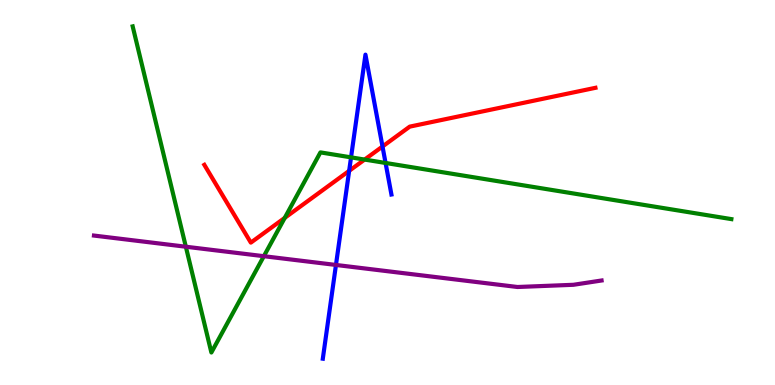[{'lines': ['blue', 'red'], 'intersections': [{'x': 4.51, 'y': 5.56}, {'x': 4.94, 'y': 6.19}]}, {'lines': ['green', 'red'], 'intersections': [{'x': 3.67, 'y': 4.34}, {'x': 4.7, 'y': 5.86}]}, {'lines': ['purple', 'red'], 'intersections': []}, {'lines': ['blue', 'green'], 'intersections': [{'x': 4.53, 'y': 5.91}, {'x': 4.98, 'y': 5.77}]}, {'lines': ['blue', 'purple'], 'intersections': [{'x': 4.33, 'y': 3.12}]}, {'lines': ['green', 'purple'], 'intersections': [{'x': 2.4, 'y': 3.59}, {'x': 3.4, 'y': 3.35}]}]